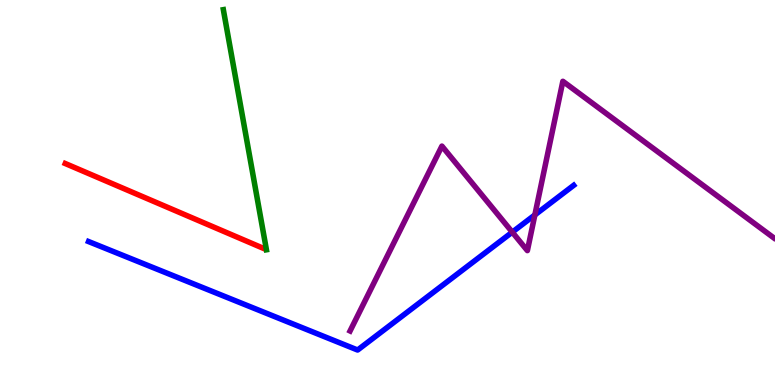[{'lines': ['blue', 'red'], 'intersections': []}, {'lines': ['green', 'red'], 'intersections': []}, {'lines': ['purple', 'red'], 'intersections': []}, {'lines': ['blue', 'green'], 'intersections': []}, {'lines': ['blue', 'purple'], 'intersections': [{'x': 6.61, 'y': 3.97}, {'x': 6.9, 'y': 4.42}]}, {'lines': ['green', 'purple'], 'intersections': []}]